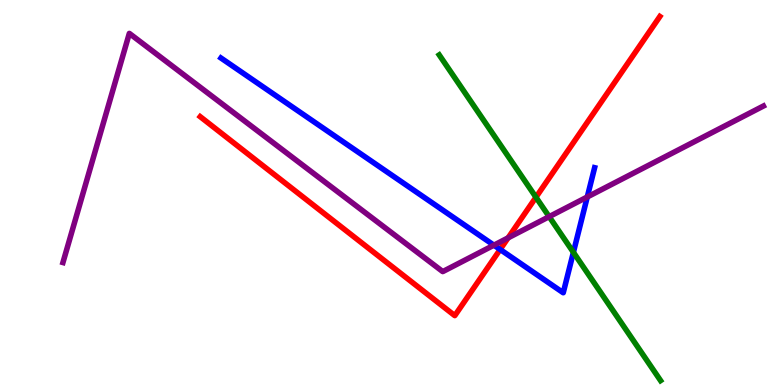[{'lines': ['blue', 'red'], 'intersections': [{'x': 6.45, 'y': 3.52}]}, {'lines': ['green', 'red'], 'intersections': [{'x': 6.92, 'y': 4.88}]}, {'lines': ['purple', 'red'], 'intersections': [{'x': 6.56, 'y': 3.82}]}, {'lines': ['blue', 'green'], 'intersections': [{'x': 7.4, 'y': 3.45}]}, {'lines': ['blue', 'purple'], 'intersections': [{'x': 6.37, 'y': 3.63}, {'x': 7.58, 'y': 4.88}]}, {'lines': ['green', 'purple'], 'intersections': [{'x': 7.09, 'y': 4.37}]}]